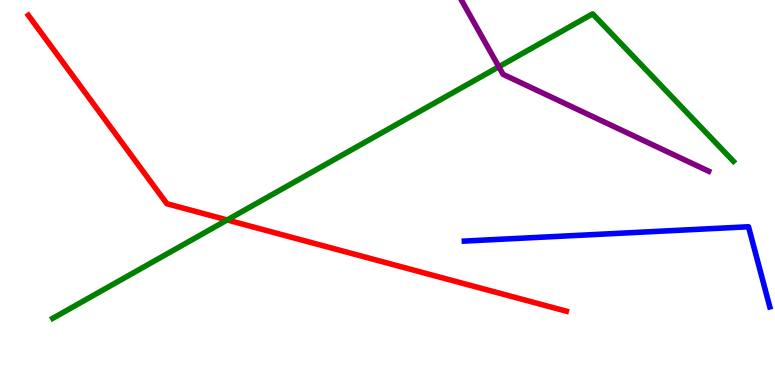[{'lines': ['blue', 'red'], 'intersections': []}, {'lines': ['green', 'red'], 'intersections': [{'x': 2.93, 'y': 4.29}]}, {'lines': ['purple', 'red'], 'intersections': []}, {'lines': ['blue', 'green'], 'intersections': []}, {'lines': ['blue', 'purple'], 'intersections': []}, {'lines': ['green', 'purple'], 'intersections': [{'x': 6.44, 'y': 8.27}]}]